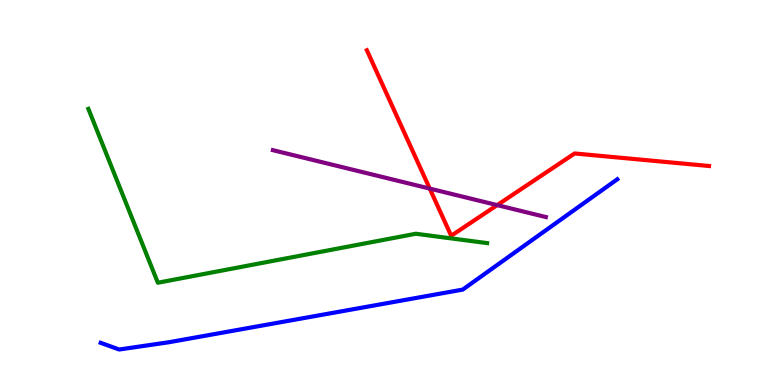[{'lines': ['blue', 'red'], 'intersections': []}, {'lines': ['green', 'red'], 'intersections': []}, {'lines': ['purple', 'red'], 'intersections': [{'x': 5.54, 'y': 5.1}, {'x': 6.42, 'y': 4.67}]}, {'lines': ['blue', 'green'], 'intersections': []}, {'lines': ['blue', 'purple'], 'intersections': []}, {'lines': ['green', 'purple'], 'intersections': []}]